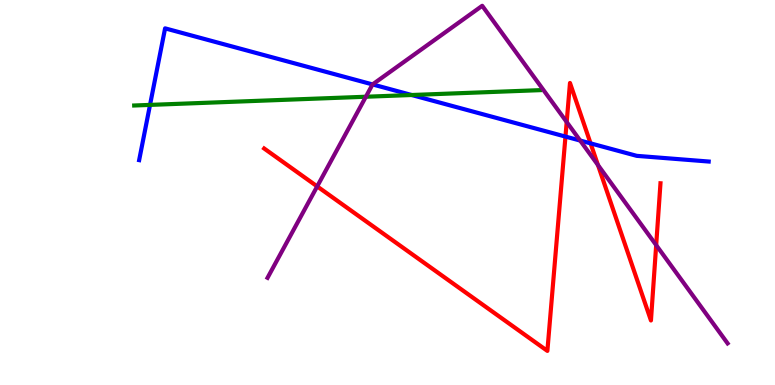[{'lines': ['blue', 'red'], 'intersections': [{'x': 7.3, 'y': 6.45}, {'x': 7.62, 'y': 6.28}]}, {'lines': ['green', 'red'], 'intersections': []}, {'lines': ['purple', 'red'], 'intersections': [{'x': 4.09, 'y': 5.16}, {'x': 7.31, 'y': 6.83}, {'x': 7.72, 'y': 5.71}, {'x': 8.47, 'y': 3.63}]}, {'lines': ['blue', 'green'], 'intersections': [{'x': 1.94, 'y': 7.28}, {'x': 5.31, 'y': 7.53}]}, {'lines': ['blue', 'purple'], 'intersections': [{'x': 4.81, 'y': 7.81}, {'x': 7.49, 'y': 6.35}]}, {'lines': ['green', 'purple'], 'intersections': [{'x': 4.72, 'y': 7.49}]}]